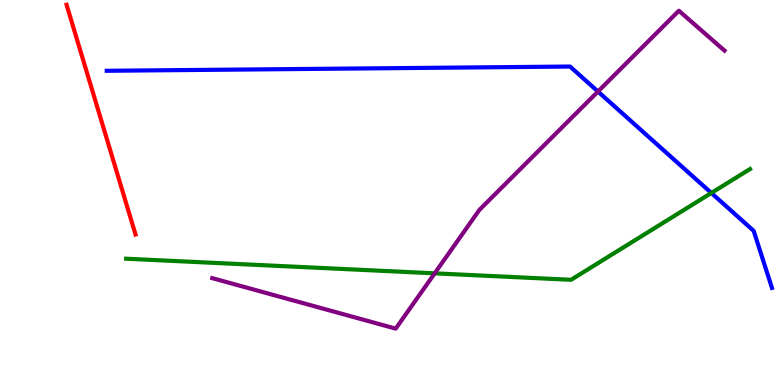[{'lines': ['blue', 'red'], 'intersections': []}, {'lines': ['green', 'red'], 'intersections': []}, {'lines': ['purple', 'red'], 'intersections': []}, {'lines': ['blue', 'green'], 'intersections': [{'x': 9.18, 'y': 4.99}]}, {'lines': ['blue', 'purple'], 'intersections': [{'x': 7.72, 'y': 7.62}]}, {'lines': ['green', 'purple'], 'intersections': [{'x': 5.61, 'y': 2.9}]}]